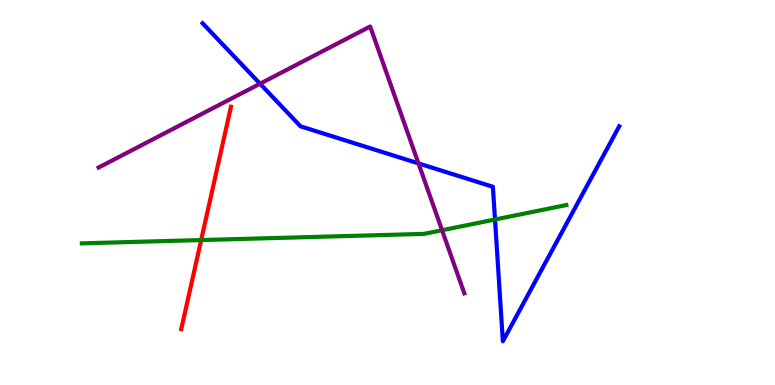[{'lines': ['blue', 'red'], 'intersections': []}, {'lines': ['green', 'red'], 'intersections': [{'x': 2.6, 'y': 3.76}]}, {'lines': ['purple', 'red'], 'intersections': []}, {'lines': ['blue', 'green'], 'intersections': [{'x': 6.39, 'y': 4.3}]}, {'lines': ['blue', 'purple'], 'intersections': [{'x': 3.36, 'y': 7.83}, {'x': 5.4, 'y': 5.76}]}, {'lines': ['green', 'purple'], 'intersections': [{'x': 5.7, 'y': 4.02}]}]